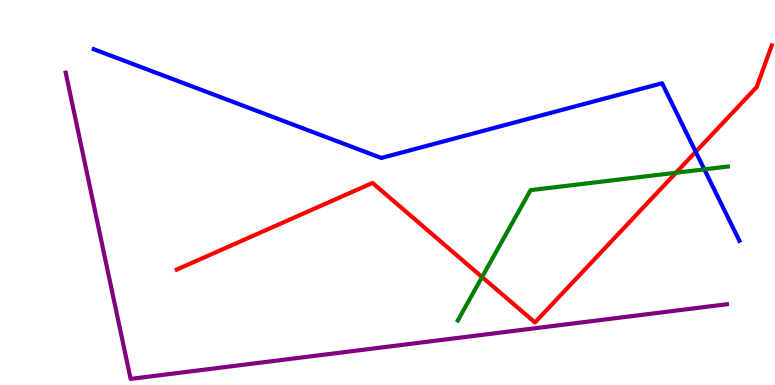[{'lines': ['blue', 'red'], 'intersections': [{'x': 8.98, 'y': 6.06}]}, {'lines': ['green', 'red'], 'intersections': [{'x': 6.22, 'y': 2.8}, {'x': 8.72, 'y': 5.51}]}, {'lines': ['purple', 'red'], 'intersections': []}, {'lines': ['blue', 'green'], 'intersections': [{'x': 9.09, 'y': 5.6}]}, {'lines': ['blue', 'purple'], 'intersections': []}, {'lines': ['green', 'purple'], 'intersections': []}]